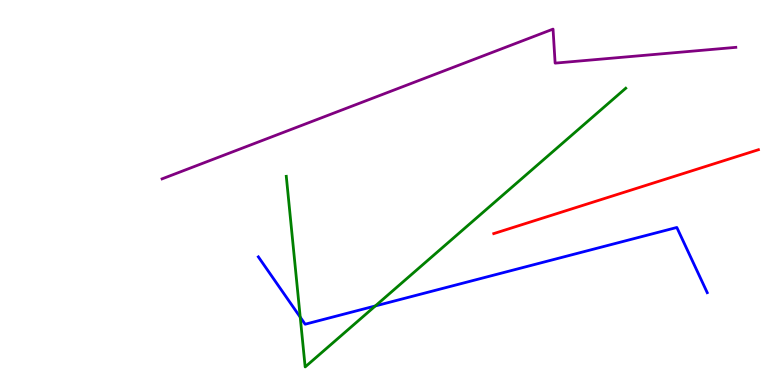[{'lines': ['blue', 'red'], 'intersections': []}, {'lines': ['green', 'red'], 'intersections': []}, {'lines': ['purple', 'red'], 'intersections': []}, {'lines': ['blue', 'green'], 'intersections': [{'x': 3.87, 'y': 1.76}, {'x': 4.84, 'y': 2.05}]}, {'lines': ['blue', 'purple'], 'intersections': []}, {'lines': ['green', 'purple'], 'intersections': []}]